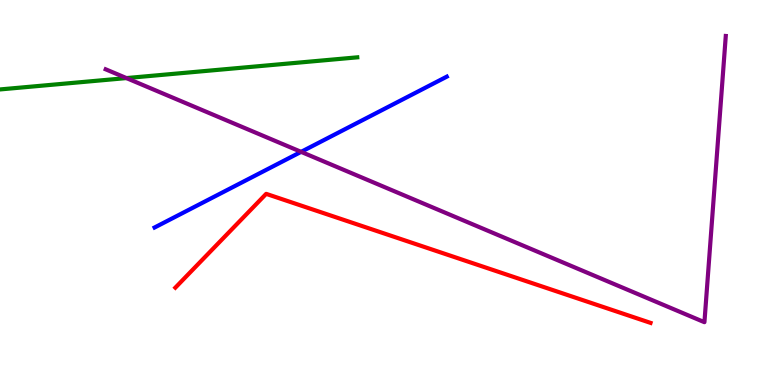[{'lines': ['blue', 'red'], 'intersections': []}, {'lines': ['green', 'red'], 'intersections': []}, {'lines': ['purple', 'red'], 'intersections': []}, {'lines': ['blue', 'green'], 'intersections': []}, {'lines': ['blue', 'purple'], 'intersections': [{'x': 3.89, 'y': 6.06}]}, {'lines': ['green', 'purple'], 'intersections': [{'x': 1.63, 'y': 7.97}]}]